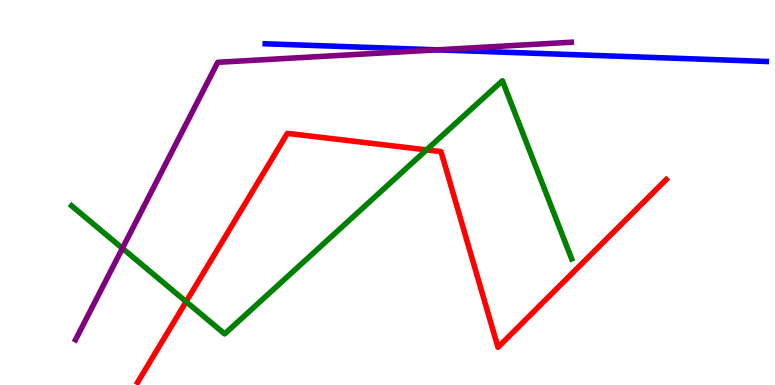[{'lines': ['blue', 'red'], 'intersections': []}, {'lines': ['green', 'red'], 'intersections': [{'x': 2.4, 'y': 2.16}, {'x': 5.5, 'y': 6.11}]}, {'lines': ['purple', 'red'], 'intersections': []}, {'lines': ['blue', 'green'], 'intersections': []}, {'lines': ['blue', 'purple'], 'intersections': [{'x': 5.64, 'y': 8.71}]}, {'lines': ['green', 'purple'], 'intersections': [{'x': 1.58, 'y': 3.55}]}]